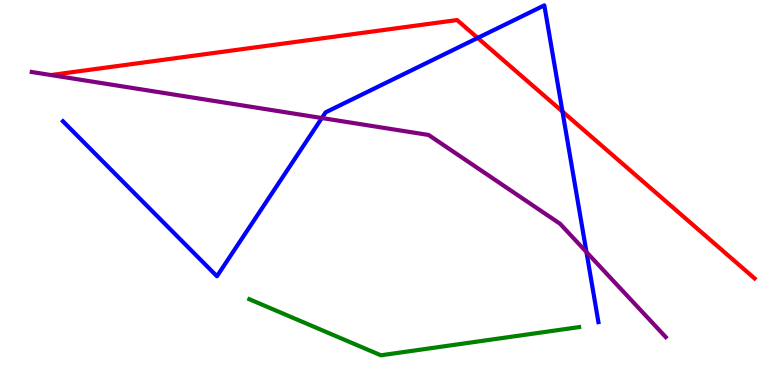[{'lines': ['blue', 'red'], 'intersections': [{'x': 6.16, 'y': 9.01}, {'x': 7.26, 'y': 7.1}]}, {'lines': ['green', 'red'], 'intersections': []}, {'lines': ['purple', 'red'], 'intersections': []}, {'lines': ['blue', 'green'], 'intersections': []}, {'lines': ['blue', 'purple'], 'intersections': [{'x': 4.15, 'y': 6.93}, {'x': 7.57, 'y': 3.45}]}, {'lines': ['green', 'purple'], 'intersections': []}]